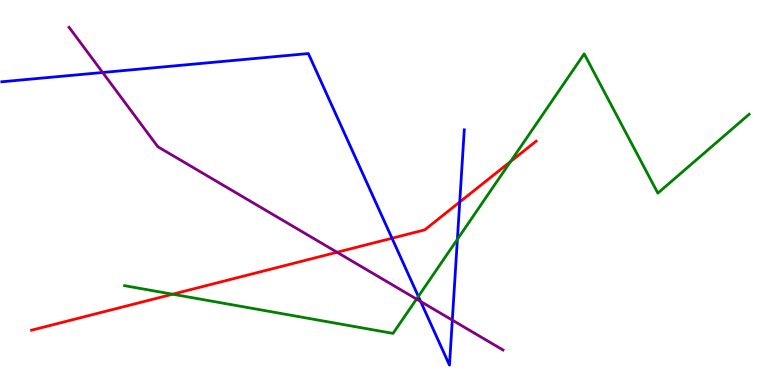[{'lines': ['blue', 'red'], 'intersections': [{'x': 5.06, 'y': 3.81}, {'x': 5.93, 'y': 4.75}]}, {'lines': ['green', 'red'], 'intersections': [{'x': 2.23, 'y': 2.36}, {'x': 6.59, 'y': 5.8}]}, {'lines': ['purple', 'red'], 'intersections': [{'x': 4.35, 'y': 3.45}]}, {'lines': ['blue', 'green'], 'intersections': [{'x': 5.4, 'y': 2.3}, {'x': 5.9, 'y': 3.78}]}, {'lines': ['blue', 'purple'], 'intersections': [{'x': 1.32, 'y': 8.12}, {'x': 5.43, 'y': 2.17}, {'x': 5.84, 'y': 1.68}]}, {'lines': ['green', 'purple'], 'intersections': [{'x': 5.37, 'y': 2.23}]}]